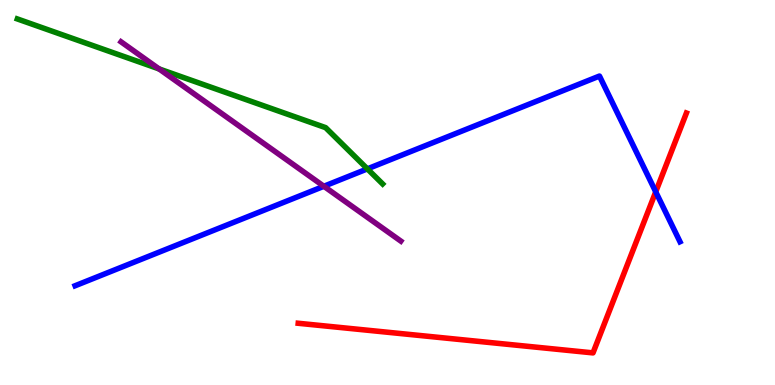[{'lines': ['blue', 'red'], 'intersections': [{'x': 8.46, 'y': 5.02}]}, {'lines': ['green', 'red'], 'intersections': []}, {'lines': ['purple', 'red'], 'intersections': []}, {'lines': ['blue', 'green'], 'intersections': [{'x': 4.74, 'y': 5.61}]}, {'lines': ['blue', 'purple'], 'intersections': [{'x': 4.18, 'y': 5.16}]}, {'lines': ['green', 'purple'], 'intersections': [{'x': 2.05, 'y': 8.21}]}]